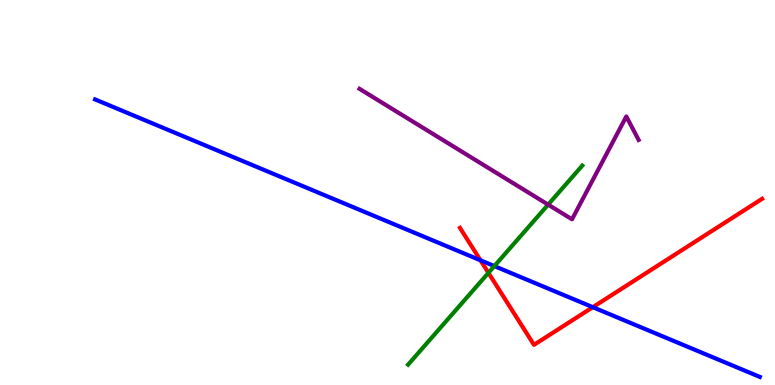[{'lines': ['blue', 'red'], 'intersections': [{'x': 6.2, 'y': 3.24}, {'x': 7.65, 'y': 2.02}]}, {'lines': ['green', 'red'], 'intersections': [{'x': 6.3, 'y': 2.91}]}, {'lines': ['purple', 'red'], 'intersections': []}, {'lines': ['blue', 'green'], 'intersections': [{'x': 6.38, 'y': 3.09}]}, {'lines': ['blue', 'purple'], 'intersections': []}, {'lines': ['green', 'purple'], 'intersections': [{'x': 7.07, 'y': 4.68}]}]